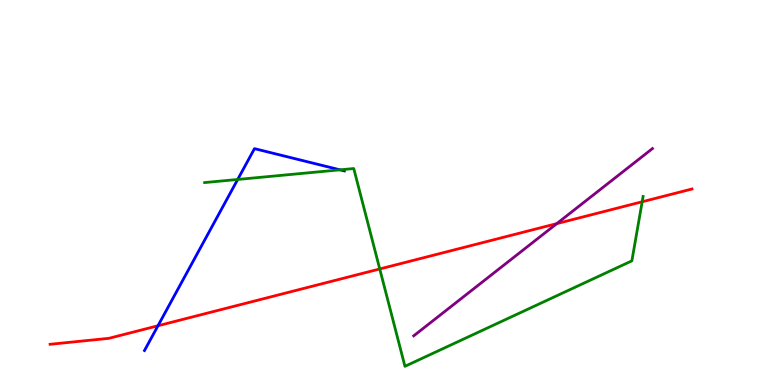[{'lines': ['blue', 'red'], 'intersections': [{'x': 2.04, 'y': 1.54}]}, {'lines': ['green', 'red'], 'intersections': [{'x': 4.9, 'y': 3.01}, {'x': 8.29, 'y': 4.76}]}, {'lines': ['purple', 'red'], 'intersections': [{'x': 7.18, 'y': 4.19}]}, {'lines': ['blue', 'green'], 'intersections': [{'x': 3.07, 'y': 5.34}, {'x': 4.39, 'y': 5.59}]}, {'lines': ['blue', 'purple'], 'intersections': []}, {'lines': ['green', 'purple'], 'intersections': []}]